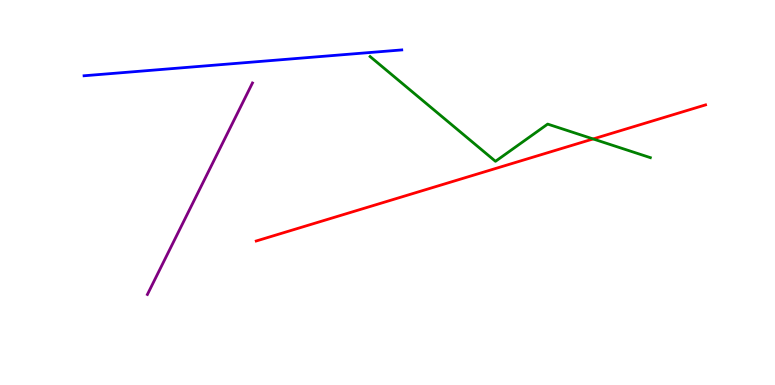[{'lines': ['blue', 'red'], 'intersections': []}, {'lines': ['green', 'red'], 'intersections': [{'x': 7.65, 'y': 6.39}]}, {'lines': ['purple', 'red'], 'intersections': []}, {'lines': ['blue', 'green'], 'intersections': []}, {'lines': ['blue', 'purple'], 'intersections': []}, {'lines': ['green', 'purple'], 'intersections': []}]